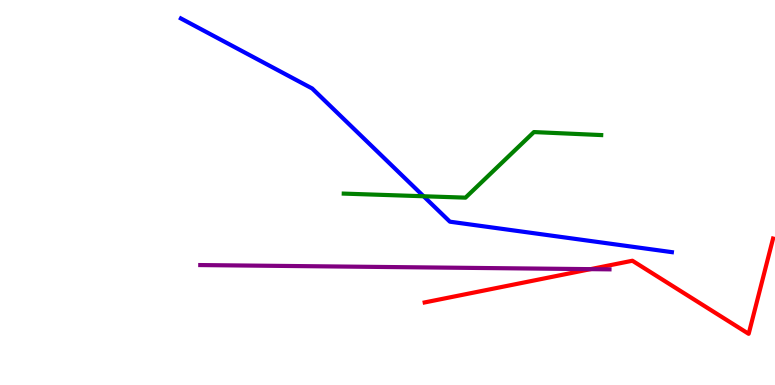[{'lines': ['blue', 'red'], 'intersections': []}, {'lines': ['green', 'red'], 'intersections': []}, {'lines': ['purple', 'red'], 'intersections': [{'x': 7.62, 'y': 3.01}]}, {'lines': ['blue', 'green'], 'intersections': [{'x': 5.47, 'y': 4.9}]}, {'lines': ['blue', 'purple'], 'intersections': []}, {'lines': ['green', 'purple'], 'intersections': []}]